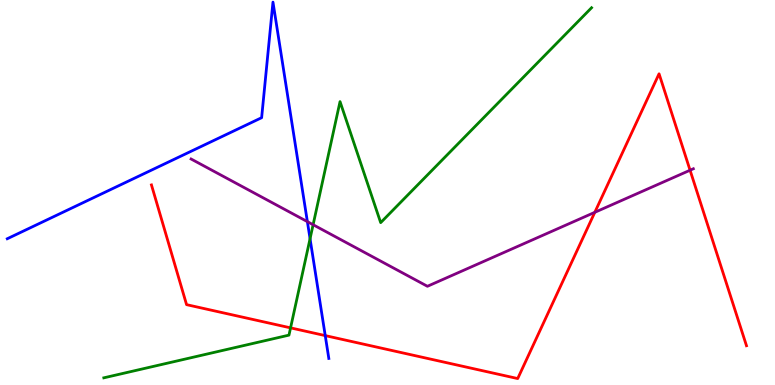[{'lines': ['blue', 'red'], 'intersections': [{'x': 4.2, 'y': 1.28}]}, {'lines': ['green', 'red'], 'intersections': [{'x': 3.75, 'y': 1.48}]}, {'lines': ['purple', 'red'], 'intersections': [{'x': 7.68, 'y': 4.49}, {'x': 8.9, 'y': 5.58}]}, {'lines': ['blue', 'green'], 'intersections': [{'x': 4.0, 'y': 3.8}]}, {'lines': ['blue', 'purple'], 'intersections': [{'x': 3.97, 'y': 4.24}]}, {'lines': ['green', 'purple'], 'intersections': [{'x': 4.04, 'y': 4.16}]}]